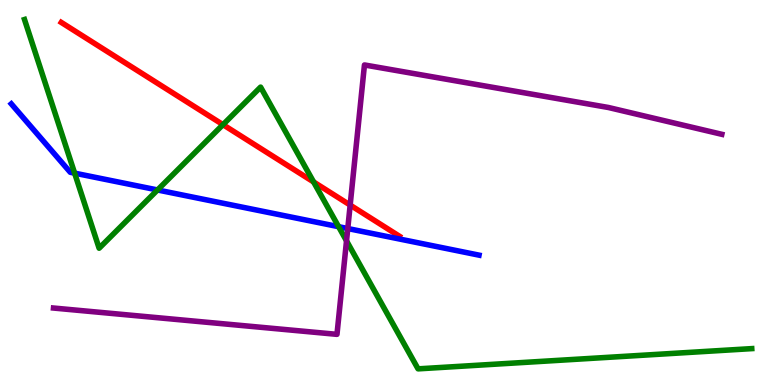[{'lines': ['blue', 'red'], 'intersections': []}, {'lines': ['green', 'red'], 'intersections': [{'x': 2.88, 'y': 6.76}, {'x': 4.05, 'y': 5.27}]}, {'lines': ['purple', 'red'], 'intersections': [{'x': 4.52, 'y': 4.67}]}, {'lines': ['blue', 'green'], 'intersections': [{'x': 0.963, 'y': 5.5}, {'x': 2.03, 'y': 5.07}, {'x': 4.37, 'y': 4.11}]}, {'lines': ['blue', 'purple'], 'intersections': [{'x': 4.49, 'y': 4.06}]}, {'lines': ['green', 'purple'], 'intersections': [{'x': 4.47, 'y': 3.74}]}]